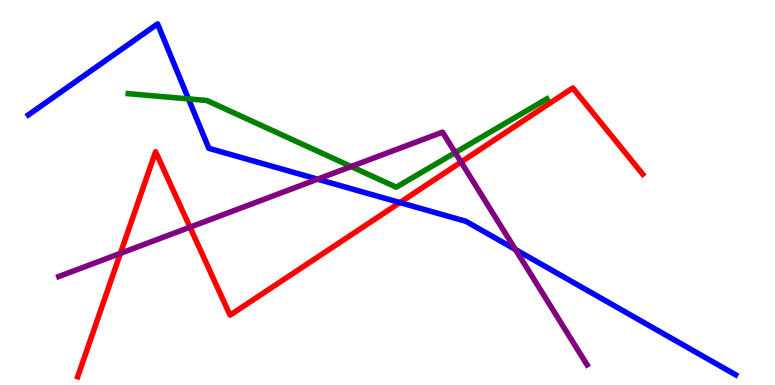[{'lines': ['blue', 'red'], 'intersections': [{'x': 5.16, 'y': 4.74}]}, {'lines': ['green', 'red'], 'intersections': []}, {'lines': ['purple', 'red'], 'intersections': [{'x': 1.55, 'y': 3.42}, {'x': 2.45, 'y': 4.1}, {'x': 5.95, 'y': 5.79}]}, {'lines': ['blue', 'green'], 'intersections': [{'x': 2.43, 'y': 7.43}]}, {'lines': ['blue', 'purple'], 'intersections': [{'x': 4.1, 'y': 5.35}, {'x': 6.65, 'y': 3.52}]}, {'lines': ['green', 'purple'], 'intersections': [{'x': 4.53, 'y': 5.67}, {'x': 5.87, 'y': 6.04}]}]